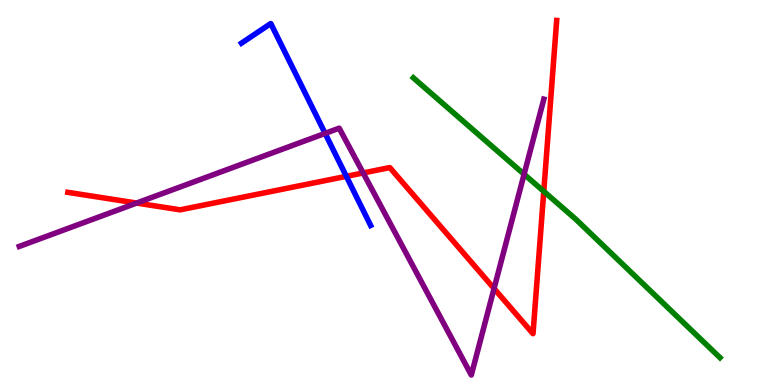[{'lines': ['blue', 'red'], 'intersections': [{'x': 4.47, 'y': 5.42}]}, {'lines': ['green', 'red'], 'intersections': [{'x': 7.02, 'y': 5.03}]}, {'lines': ['purple', 'red'], 'intersections': [{'x': 1.76, 'y': 4.73}, {'x': 4.69, 'y': 5.51}, {'x': 6.37, 'y': 2.51}]}, {'lines': ['blue', 'green'], 'intersections': []}, {'lines': ['blue', 'purple'], 'intersections': [{'x': 4.19, 'y': 6.54}]}, {'lines': ['green', 'purple'], 'intersections': [{'x': 6.76, 'y': 5.47}]}]